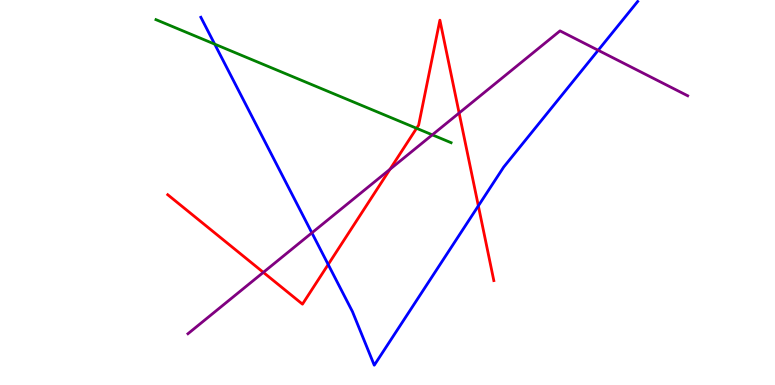[{'lines': ['blue', 'red'], 'intersections': [{'x': 4.23, 'y': 3.13}, {'x': 6.17, 'y': 4.65}]}, {'lines': ['green', 'red'], 'intersections': [{'x': 5.38, 'y': 6.67}]}, {'lines': ['purple', 'red'], 'intersections': [{'x': 3.4, 'y': 2.93}, {'x': 5.03, 'y': 5.6}, {'x': 5.92, 'y': 7.06}]}, {'lines': ['blue', 'green'], 'intersections': [{'x': 2.77, 'y': 8.85}]}, {'lines': ['blue', 'purple'], 'intersections': [{'x': 4.02, 'y': 3.95}, {'x': 7.72, 'y': 8.69}]}, {'lines': ['green', 'purple'], 'intersections': [{'x': 5.58, 'y': 6.5}]}]